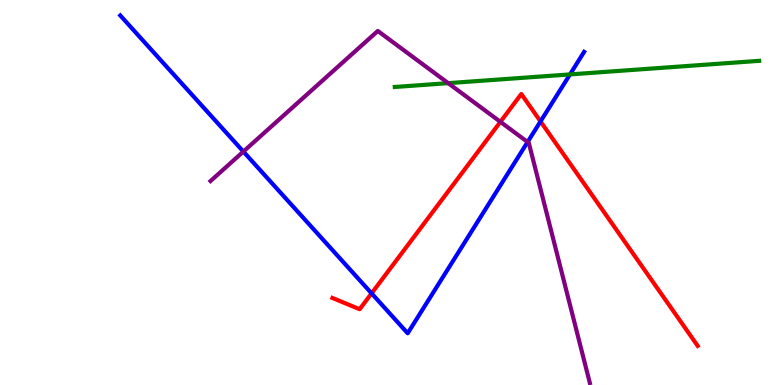[{'lines': ['blue', 'red'], 'intersections': [{'x': 4.79, 'y': 2.38}, {'x': 6.97, 'y': 6.85}]}, {'lines': ['green', 'red'], 'intersections': []}, {'lines': ['purple', 'red'], 'intersections': [{'x': 6.46, 'y': 6.84}]}, {'lines': ['blue', 'green'], 'intersections': [{'x': 7.35, 'y': 8.07}]}, {'lines': ['blue', 'purple'], 'intersections': [{'x': 3.14, 'y': 6.06}, {'x': 6.81, 'y': 6.31}]}, {'lines': ['green', 'purple'], 'intersections': [{'x': 5.78, 'y': 7.84}]}]